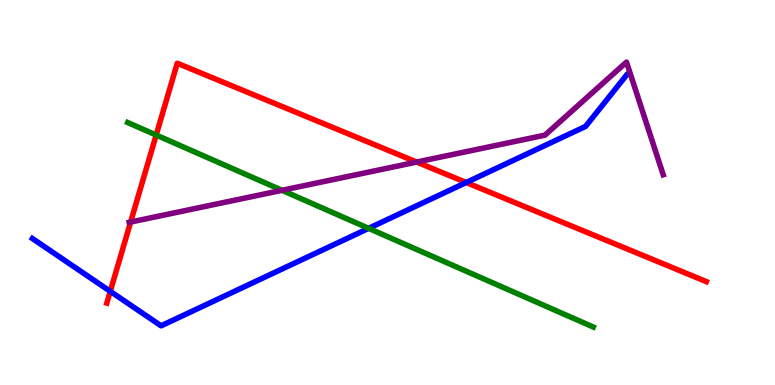[{'lines': ['blue', 'red'], 'intersections': [{'x': 1.42, 'y': 2.43}, {'x': 6.02, 'y': 5.26}]}, {'lines': ['green', 'red'], 'intersections': [{'x': 2.02, 'y': 6.49}]}, {'lines': ['purple', 'red'], 'intersections': [{'x': 1.69, 'y': 4.23}, {'x': 5.38, 'y': 5.79}]}, {'lines': ['blue', 'green'], 'intersections': [{'x': 4.76, 'y': 4.07}]}, {'lines': ['blue', 'purple'], 'intersections': []}, {'lines': ['green', 'purple'], 'intersections': [{'x': 3.64, 'y': 5.06}]}]